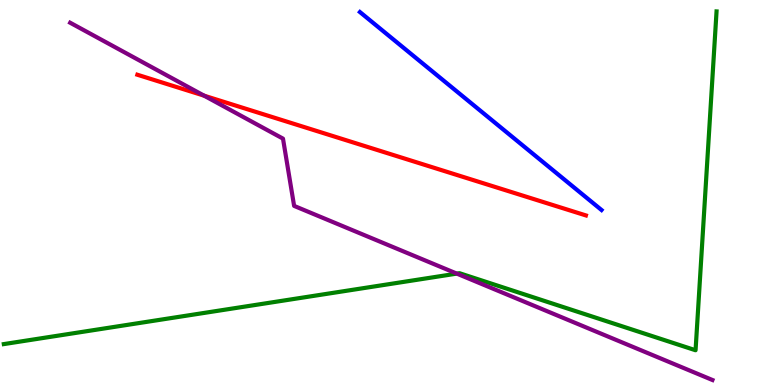[{'lines': ['blue', 'red'], 'intersections': []}, {'lines': ['green', 'red'], 'intersections': []}, {'lines': ['purple', 'red'], 'intersections': [{'x': 2.63, 'y': 7.52}]}, {'lines': ['blue', 'green'], 'intersections': []}, {'lines': ['blue', 'purple'], 'intersections': []}, {'lines': ['green', 'purple'], 'intersections': [{'x': 5.89, 'y': 2.89}]}]